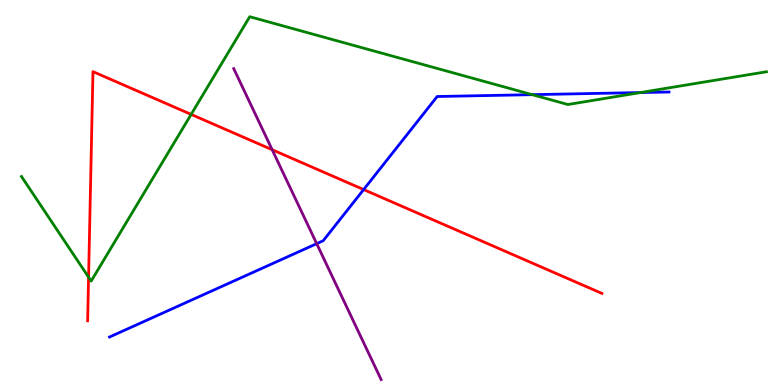[{'lines': ['blue', 'red'], 'intersections': [{'x': 4.69, 'y': 5.08}]}, {'lines': ['green', 'red'], 'intersections': [{'x': 1.14, 'y': 2.8}, {'x': 2.47, 'y': 7.03}]}, {'lines': ['purple', 'red'], 'intersections': [{'x': 3.51, 'y': 6.11}]}, {'lines': ['blue', 'green'], 'intersections': [{'x': 6.87, 'y': 7.54}, {'x': 8.26, 'y': 7.6}]}, {'lines': ['blue', 'purple'], 'intersections': [{'x': 4.09, 'y': 3.67}]}, {'lines': ['green', 'purple'], 'intersections': []}]